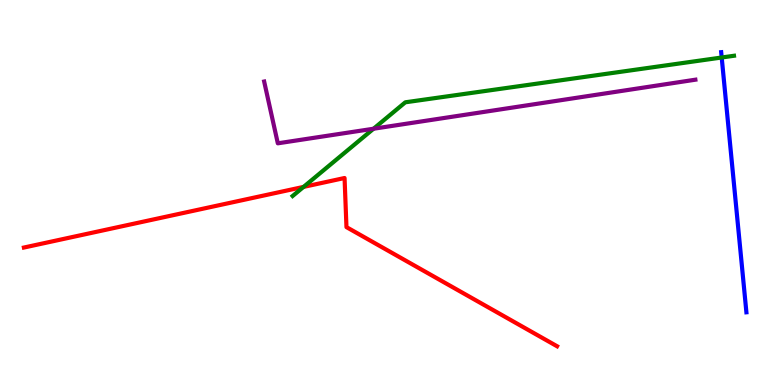[{'lines': ['blue', 'red'], 'intersections': []}, {'lines': ['green', 'red'], 'intersections': [{'x': 3.92, 'y': 5.15}]}, {'lines': ['purple', 'red'], 'intersections': []}, {'lines': ['blue', 'green'], 'intersections': [{'x': 9.31, 'y': 8.51}]}, {'lines': ['blue', 'purple'], 'intersections': []}, {'lines': ['green', 'purple'], 'intersections': [{'x': 4.82, 'y': 6.66}]}]